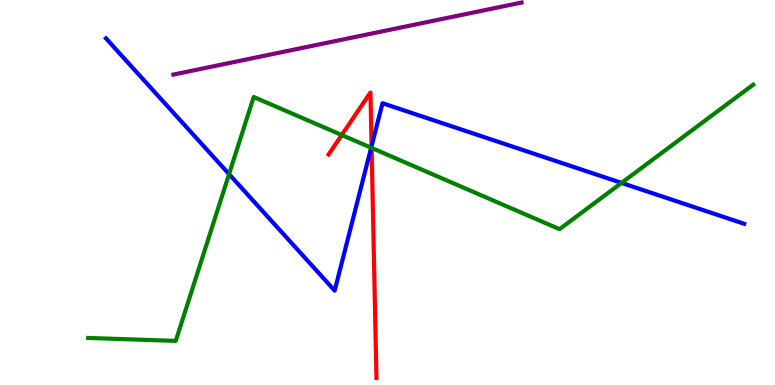[{'lines': ['blue', 'red'], 'intersections': [{'x': 4.79, 'y': 6.21}]}, {'lines': ['green', 'red'], 'intersections': [{'x': 4.41, 'y': 6.49}, {'x': 4.79, 'y': 6.16}]}, {'lines': ['purple', 'red'], 'intersections': []}, {'lines': ['blue', 'green'], 'intersections': [{'x': 2.96, 'y': 5.48}, {'x': 4.79, 'y': 6.16}, {'x': 8.02, 'y': 5.25}]}, {'lines': ['blue', 'purple'], 'intersections': []}, {'lines': ['green', 'purple'], 'intersections': []}]